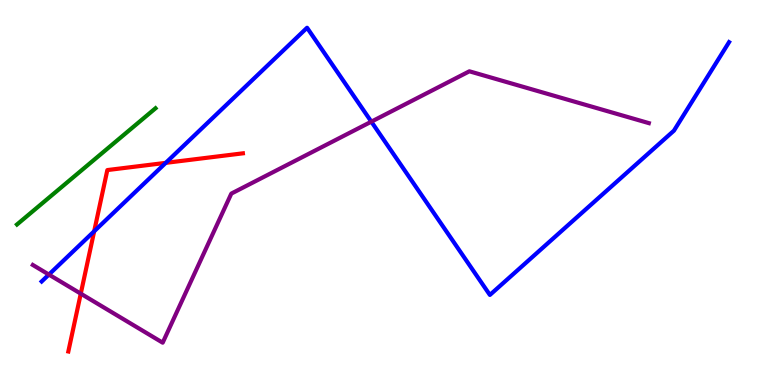[{'lines': ['blue', 'red'], 'intersections': [{'x': 1.22, 'y': 3.99}, {'x': 2.14, 'y': 5.77}]}, {'lines': ['green', 'red'], 'intersections': []}, {'lines': ['purple', 'red'], 'intersections': [{'x': 1.04, 'y': 2.37}]}, {'lines': ['blue', 'green'], 'intersections': []}, {'lines': ['blue', 'purple'], 'intersections': [{'x': 0.631, 'y': 2.87}, {'x': 4.79, 'y': 6.84}]}, {'lines': ['green', 'purple'], 'intersections': []}]